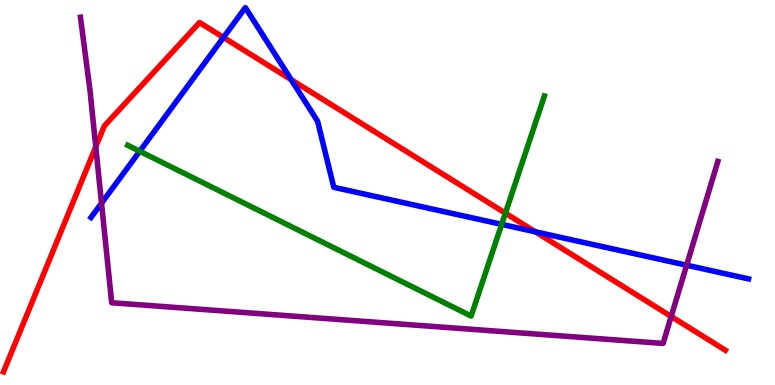[{'lines': ['blue', 'red'], 'intersections': [{'x': 2.88, 'y': 9.03}, {'x': 3.76, 'y': 7.93}, {'x': 6.91, 'y': 3.98}]}, {'lines': ['green', 'red'], 'intersections': [{'x': 6.52, 'y': 4.46}]}, {'lines': ['purple', 'red'], 'intersections': [{'x': 1.24, 'y': 6.19}, {'x': 8.66, 'y': 1.78}]}, {'lines': ['blue', 'green'], 'intersections': [{'x': 1.8, 'y': 6.07}, {'x': 6.47, 'y': 4.17}]}, {'lines': ['blue', 'purple'], 'intersections': [{'x': 1.31, 'y': 4.72}, {'x': 8.86, 'y': 3.11}]}, {'lines': ['green', 'purple'], 'intersections': []}]